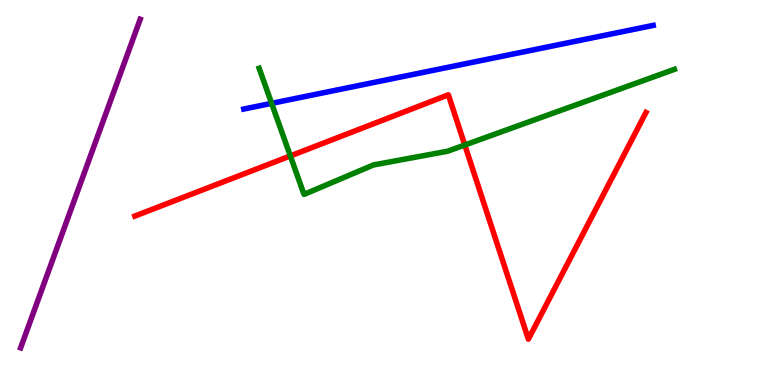[{'lines': ['blue', 'red'], 'intersections': []}, {'lines': ['green', 'red'], 'intersections': [{'x': 3.75, 'y': 5.95}, {'x': 6.0, 'y': 6.23}]}, {'lines': ['purple', 'red'], 'intersections': []}, {'lines': ['blue', 'green'], 'intersections': [{'x': 3.5, 'y': 7.32}]}, {'lines': ['blue', 'purple'], 'intersections': []}, {'lines': ['green', 'purple'], 'intersections': []}]